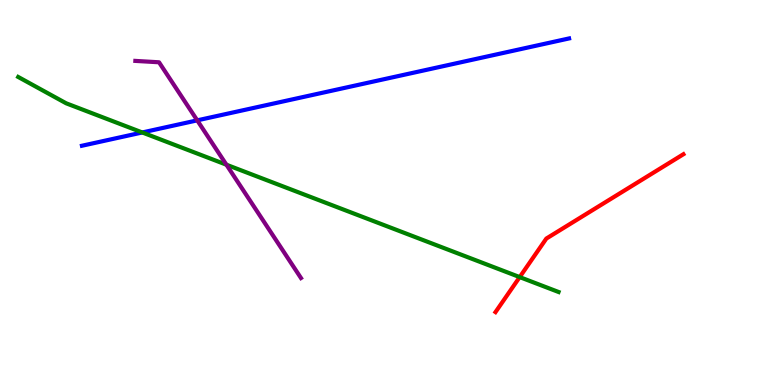[{'lines': ['blue', 'red'], 'intersections': []}, {'lines': ['green', 'red'], 'intersections': [{'x': 6.71, 'y': 2.8}]}, {'lines': ['purple', 'red'], 'intersections': []}, {'lines': ['blue', 'green'], 'intersections': [{'x': 1.84, 'y': 6.56}]}, {'lines': ['blue', 'purple'], 'intersections': [{'x': 2.54, 'y': 6.87}]}, {'lines': ['green', 'purple'], 'intersections': [{'x': 2.92, 'y': 5.72}]}]